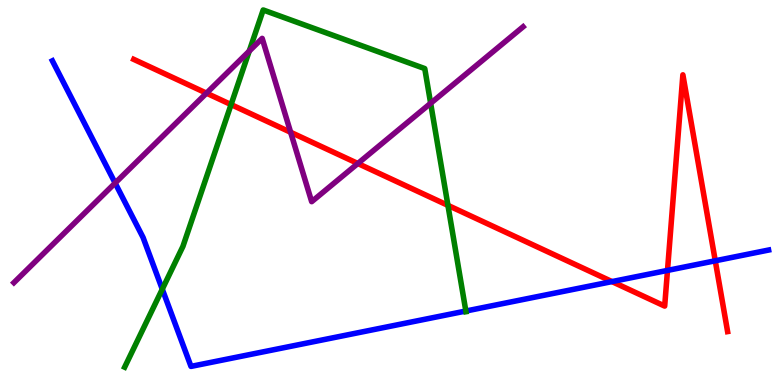[{'lines': ['blue', 'red'], 'intersections': [{'x': 7.9, 'y': 2.69}, {'x': 8.61, 'y': 2.98}, {'x': 9.23, 'y': 3.23}]}, {'lines': ['green', 'red'], 'intersections': [{'x': 2.98, 'y': 7.28}, {'x': 5.78, 'y': 4.67}]}, {'lines': ['purple', 'red'], 'intersections': [{'x': 2.66, 'y': 7.58}, {'x': 3.75, 'y': 6.56}, {'x': 4.62, 'y': 5.75}]}, {'lines': ['blue', 'green'], 'intersections': [{'x': 2.09, 'y': 2.49}, {'x': 6.01, 'y': 1.92}]}, {'lines': ['blue', 'purple'], 'intersections': [{'x': 1.49, 'y': 5.25}]}, {'lines': ['green', 'purple'], 'intersections': [{'x': 3.22, 'y': 8.67}, {'x': 5.56, 'y': 7.32}]}]